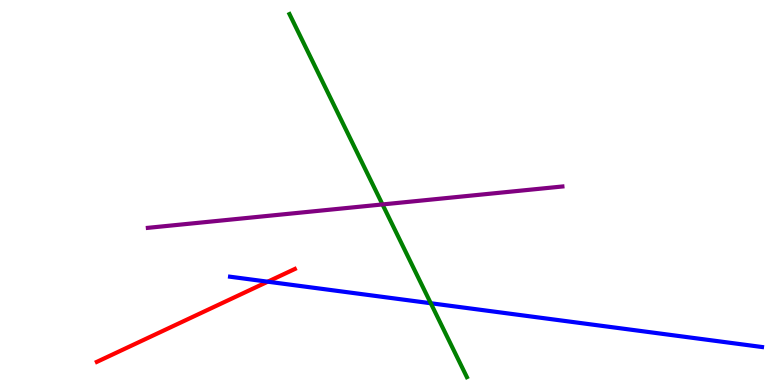[{'lines': ['blue', 'red'], 'intersections': [{'x': 3.45, 'y': 2.68}]}, {'lines': ['green', 'red'], 'intersections': []}, {'lines': ['purple', 'red'], 'intersections': []}, {'lines': ['blue', 'green'], 'intersections': [{'x': 5.56, 'y': 2.12}]}, {'lines': ['blue', 'purple'], 'intersections': []}, {'lines': ['green', 'purple'], 'intersections': [{'x': 4.94, 'y': 4.69}]}]